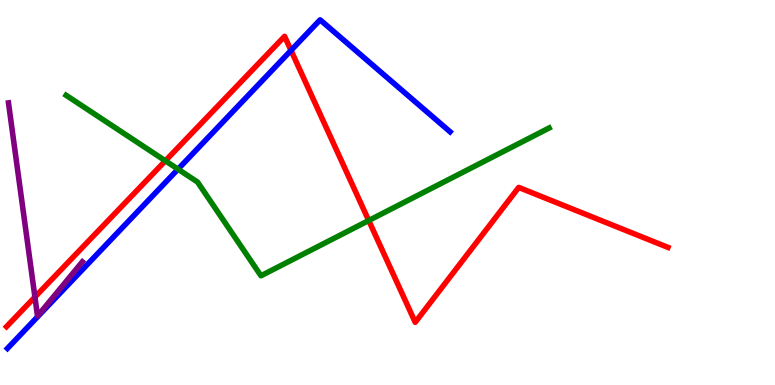[{'lines': ['blue', 'red'], 'intersections': [{'x': 3.75, 'y': 8.69}]}, {'lines': ['green', 'red'], 'intersections': [{'x': 2.13, 'y': 5.82}, {'x': 4.76, 'y': 4.27}]}, {'lines': ['purple', 'red'], 'intersections': [{'x': 0.451, 'y': 2.29}]}, {'lines': ['blue', 'green'], 'intersections': [{'x': 2.3, 'y': 5.61}]}, {'lines': ['blue', 'purple'], 'intersections': []}, {'lines': ['green', 'purple'], 'intersections': []}]